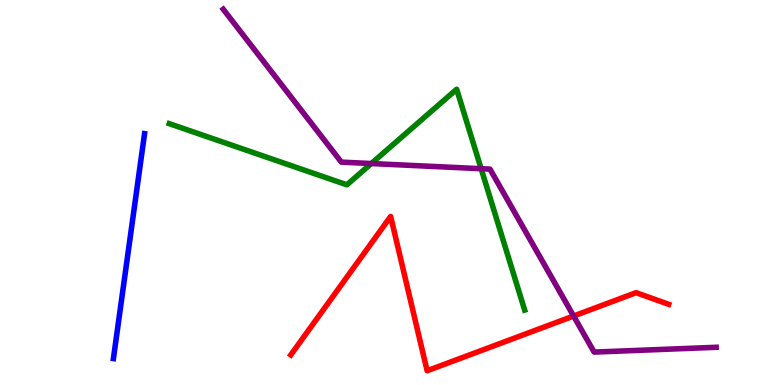[{'lines': ['blue', 'red'], 'intersections': []}, {'lines': ['green', 'red'], 'intersections': []}, {'lines': ['purple', 'red'], 'intersections': [{'x': 7.4, 'y': 1.79}]}, {'lines': ['blue', 'green'], 'intersections': []}, {'lines': ['blue', 'purple'], 'intersections': []}, {'lines': ['green', 'purple'], 'intersections': [{'x': 4.79, 'y': 5.75}, {'x': 6.21, 'y': 5.62}]}]